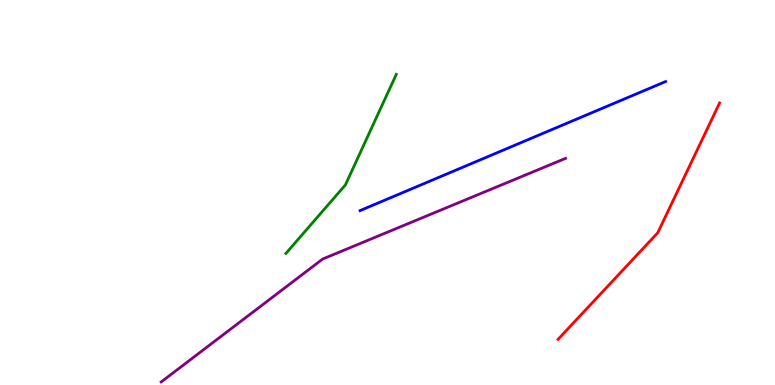[{'lines': ['blue', 'red'], 'intersections': []}, {'lines': ['green', 'red'], 'intersections': []}, {'lines': ['purple', 'red'], 'intersections': []}, {'lines': ['blue', 'green'], 'intersections': []}, {'lines': ['blue', 'purple'], 'intersections': []}, {'lines': ['green', 'purple'], 'intersections': []}]